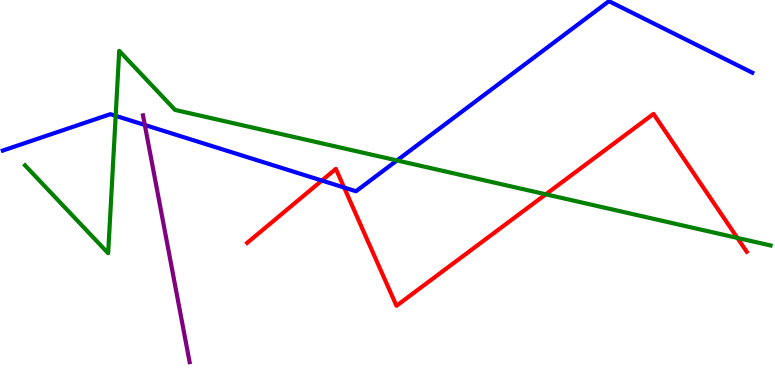[{'lines': ['blue', 'red'], 'intersections': [{'x': 4.15, 'y': 5.31}, {'x': 4.44, 'y': 5.13}]}, {'lines': ['green', 'red'], 'intersections': [{'x': 7.04, 'y': 4.95}, {'x': 9.51, 'y': 3.82}]}, {'lines': ['purple', 'red'], 'intersections': []}, {'lines': ['blue', 'green'], 'intersections': [{'x': 1.49, 'y': 6.99}, {'x': 5.12, 'y': 5.83}]}, {'lines': ['blue', 'purple'], 'intersections': [{'x': 1.87, 'y': 6.75}]}, {'lines': ['green', 'purple'], 'intersections': []}]